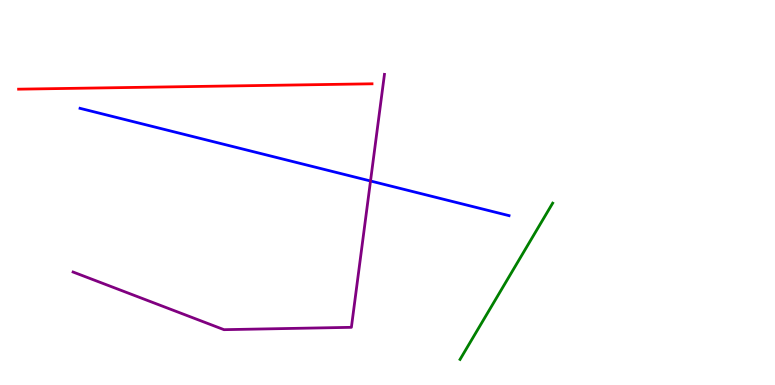[{'lines': ['blue', 'red'], 'intersections': []}, {'lines': ['green', 'red'], 'intersections': []}, {'lines': ['purple', 'red'], 'intersections': []}, {'lines': ['blue', 'green'], 'intersections': []}, {'lines': ['blue', 'purple'], 'intersections': [{'x': 4.78, 'y': 5.3}]}, {'lines': ['green', 'purple'], 'intersections': []}]